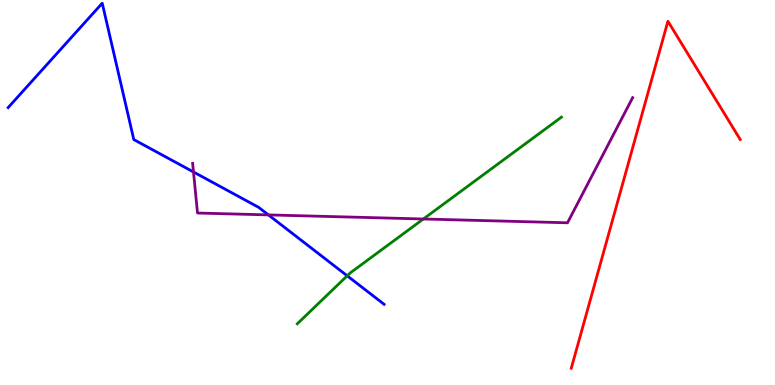[{'lines': ['blue', 'red'], 'intersections': []}, {'lines': ['green', 'red'], 'intersections': []}, {'lines': ['purple', 'red'], 'intersections': []}, {'lines': ['blue', 'green'], 'intersections': [{'x': 4.48, 'y': 2.84}]}, {'lines': ['blue', 'purple'], 'intersections': [{'x': 2.5, 'y': 5.53}, {'x': 3.46, 'y': 4.42}]}, {'lines': ['green', 'purple'], 'intersections': [{'x': 5.46, 'y': 4.31}]}]